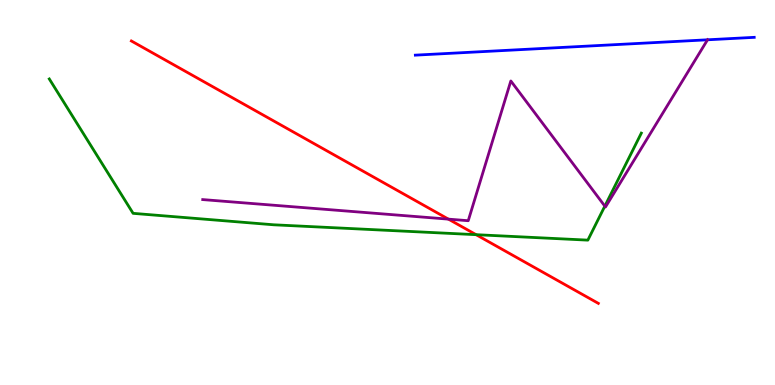[{'lines': ['blue', 'red'], 'intersections': []}, {'lines': ['green', 'red'], 'intersections': [{'x': 6.14, 'y': 3.9}]}, {'lines': ['purple', 'red'], 'intersections': [{'x': 5.79, 'y': 4.31}]}, {'lines': ['blue', 'green'], 'intersections': []}, {'lines': ['blue', 'purple'], 'intersections': [{'x': 9.13, 'y': 8.97}]}, {'lines': ['green', 'purple'], 'intersections': [{'x': 7.8, 'y': 4.65}]}]